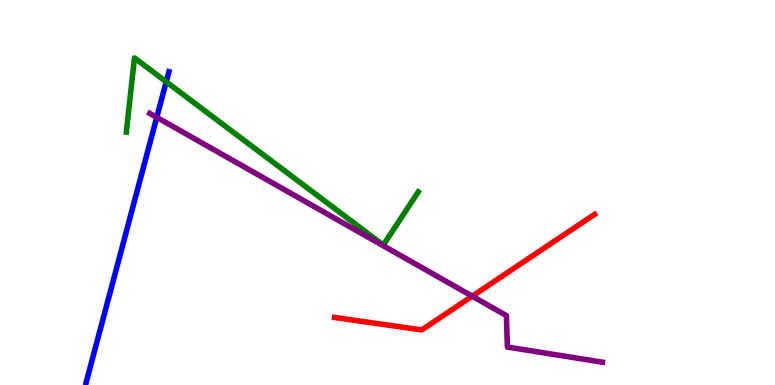[{'lines': ['blue', 'red'], 'intersections': []}, {'lines': ['green', 'red'], 'intersections': []}, {'lines': ['purple', 'red'], 'intersections': [{'x': 6.09, 'y': 2.31}]}, {'lines': ['blue', 'green'], 'intersections': [{'x': 2.14, 'y': 7.88}]}, {'lines': ['blue', 'purple'], 'intersections': [{'x': 2.02, 'y': 6.95}]}, {'lines': ['green', 'purple'], 'intersections': []}]